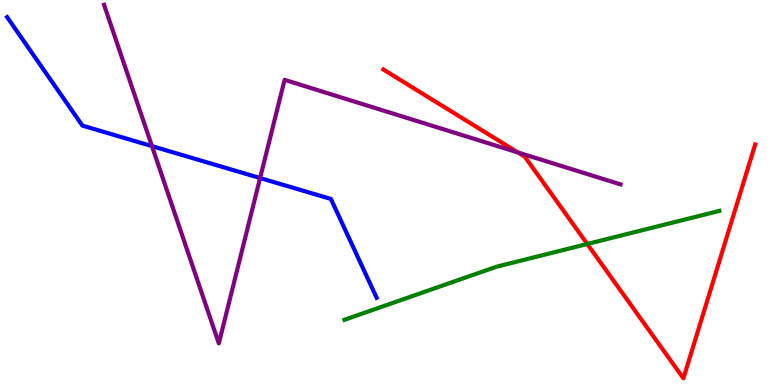[{'lines': ['blue', 'red'], 'intersections': []}, {'lines': ['green', 'red'], 'intersections': [{'x': 7.58, 'y': 3.66}]}, {'lines': ['purple', 'red'], 'intersections': [{'x': 6.68, 'y': 6.04}]}, {'lines': ['blue', 'green'], 'intersections': []}, {'lines': ['blue', 'purple'], 'intersections': [{'x': 1.96, 'y': 6.2}, {'x': 3.36, 'y': 5.38}]}, {'lines': ['green', 'purple'], 'intersections': []}]